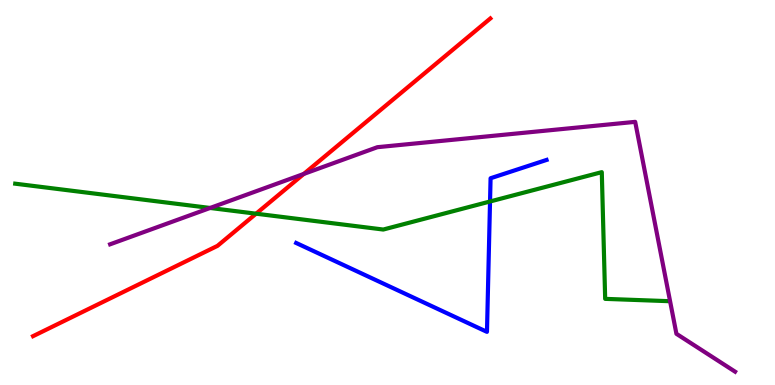[{'lines': ['blue', 'red'], 'intersections': []}, {'lines': ['green', 'red'], 'intersections': [{'x': 3.3, 'y': 4.45}]}, {'lines': ['purple', 'red'], 'intersections': [{'x': 3.92, 'y': 5.48}]}, {'lines': ['blue', 'green'], 'intersections': [{'x': 6.32, 'y': 4.77}]}, {'lines': ['blue', 'purple'], 'intersections': []}, {'lines': ['green', 'purple'], 'intersections': [{'x': 2.71, 'y': 4.6}]}]